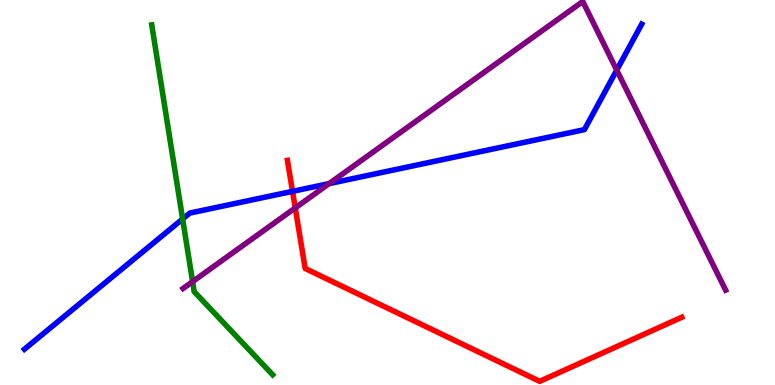[{'lines': ['blue', 'red'], 'intersections': [{'x': 3.77, 'y': 5.03}]}, {'lines': ['green', 'red'], 'intersections': []}, {'lines': ['purple', 'red'], 'intersections': [{'x': 3.81, 'y': 4.6}]}, {'lines': ['blue', 'green'], 'intersections': [{'x': 2.36, 'y': 4.31}]}, {'lines': ['blue', 'purple'], 'intersections': [{'x': 4.25, 'y': 5.23}, {'x': 7.96, 'y': 8.18}]}, {'lines': ['green', 'purple'], 'intersections': [{'x': 2.49, 'y': 2.69}]}]